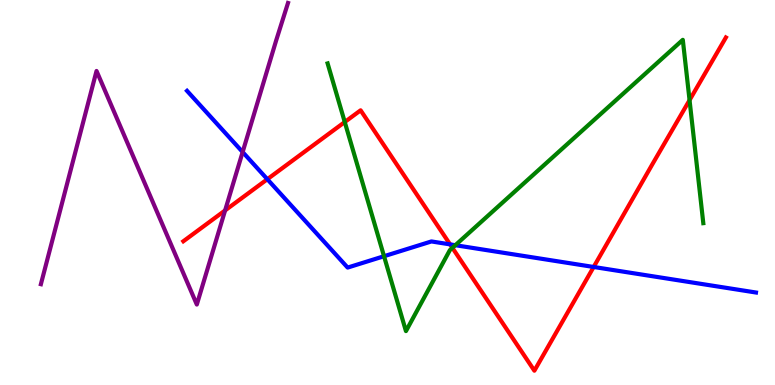[{'lines': ['blue', 'red'], 'intersections': [{'x': 3.45, 'y': 5.34}, {'x': 5.81, 'y': 3.65}, {'x': 7.66, 'y': 3.07}]}, {'lines': ['green', 'red'], 'intersections': [{'x': 4.45, 'y': 6.83}, {'x': 5.84, 'y': 3.56}, {'x': 8.9, 'y': 7.4}]}, {'lines': ['purple', 'red'], 'intersections': [{'x': 2.9, 'y': 4.53}]}, {'lines': ['blue', 'green'], 'intersections': [{'x': 4.96, 'y': 3.34}, {'x': 5.88, 'y': 3.63}]}, {'lines': ['blue', 'purple'], 'intersections': [{'x': 3.13, 'y': 6.05}]}, {'lines': ['green', 'purple'], 'intersections': []}]